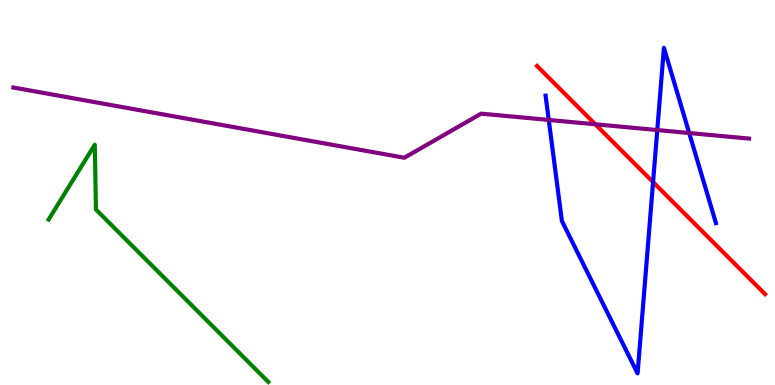[{'lines': ['blue', 'red'], 'intersections': [{'x': 8.43, 'y': 5.27}]}, {'lines': ['green', 'red'], 'intersections': []}, {'lines': ['purple', 'red'], 'intersections': [{'x': 7.68, 'y': 6.77}]}, {'lines': ['blue', 'green'], 'intersections': []}, {'lines': ['blue', 'purple'], 'intersections': [{'x': 7.08, 'y': 6.88}, {'x': 8.48, 'y': 6.62}, {'x': 8.89, 'y': 6.54}]}, {'lines': ['green', 'purple'], 'intersections': []}]